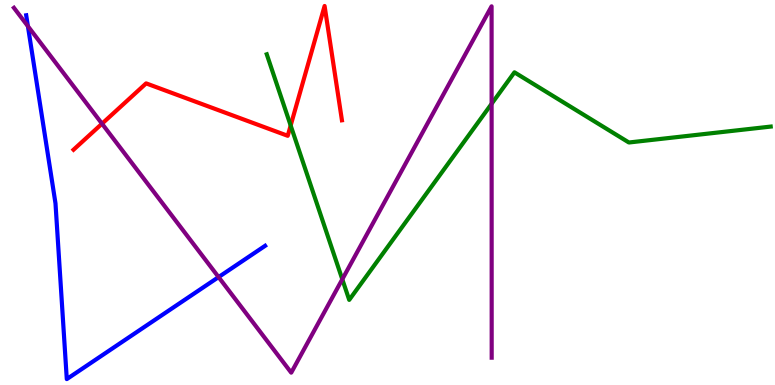[{'lines': ['blue', 'red'], 'intersections': []}, {'lines': ['green', 'red'], 'intersections': [{'x': 3.75, 'y': 6.74}]}, {'lines': ['purple', 'red'], 'intersections': [{'x': 1.32, 'y': 6.79}]}, {'lines': ['blue', 'green'], 'intersections': []}, {'lines': ['blue', 'purple'], 'intersections': [{'x': 0.36, 'y': 9.32}, {'x': 2.82, 'y': 2.8}]}, {'lines': ['green', 'purple'], 'intersections': [{'x': 4.42, 'y': 2.75}, {'x': 6.34, 'y': 7.3}]}]